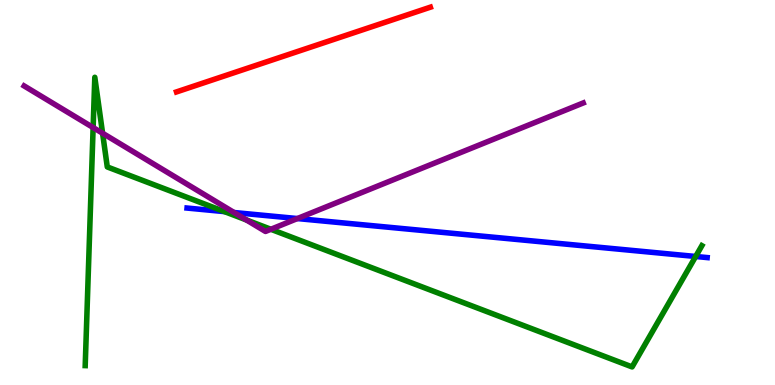[{'lines': ['blue', 'red'], 'intersections': []}, {'lines': ['green', 'red'], 'intersections': []}, {'lines': ['purple', 'red'], 'intersections': []}, {'lines': ['blue', 'green'], 'intersections': [{'x': 2.9, 'y': 4.5}, {'x': 8.98, 'y': 3.34}]}, {'lines': ['blue', 'purple'], 'intersections': [{'x': 3.02, 'y': 4.48}, {'x': 3.84, 'y': 4.32}]}, {'lines': ['green', 'purple'], 'intersections': [{'x': 1.2, 'y': 6.69}, {'x': 1.32, 'y': 6.54}, {'x': 3.18, 'y': 4.29}, {'x': 3.5, 'y': 4.04}]}]